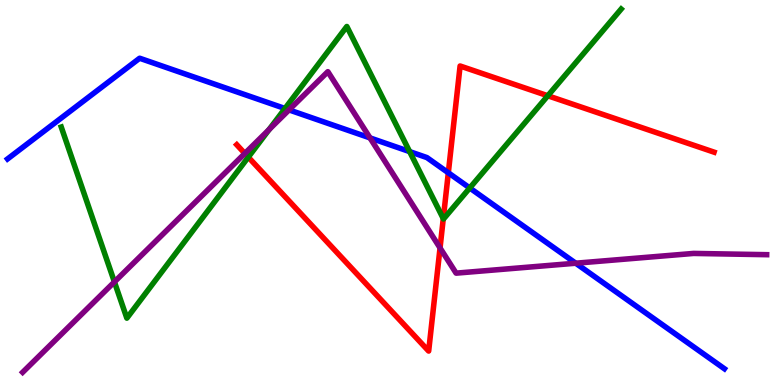[{'lines': ['blue', 'red'], 'intersections': [{'x': 5.78, 'y': 5.51}]}, {'lines': ['green', 'red'], 'intersections': [{'x': 3.2, 'y': 5.92}, {'x': 5.72, 'y': 4.32}, {'x': 7.07, 'y': 7.51}]}, {'lines': ['purple', 'red'], 'intersections': [{'x': 3.16, 'y': 6.01}, {'x': 5.68, 'y': 3.56}]}, {'lines': ['blue', 'green'], 'intersections': [{'x': 3.68, 'y': 7.18}, {'x': 5.29, 'y': 6.06}, {'x': 6.06, 'y': 5.12}]}, {'lines': ['blue', 'purple'], 'intersections': [{'x': 3.73, 'y': 7.15}, {'x': 4.77, 'y': 6.42}, {'x': 7.43, 'y': 3.16}]}, {'lines': ['green', 'purple'], 'intersections': [{'x': 1.48, 'y': 2.68}, {'x': 3.47, 'y': 6.64}]}]